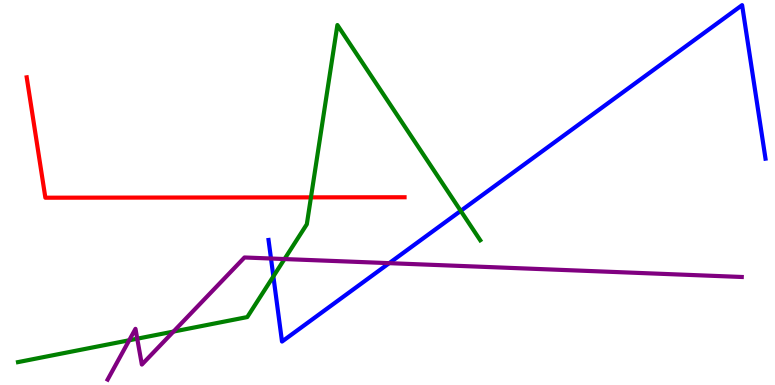[{'lines': ['blue', 'red'], 'intersections': []}, {'lines': ['green', 'red'], 'intersections': [{'x': 4.01, 'y': 4.87}]}, {'lines': ['purple', 'red'], 'intersections': []}, {'lines': ['blue', 'green'], 'intersections': [{'x': 3.53, 'y': 2.82}, {'x': 5.95, 'y': 4.52}]}, {'lines': ['blue', 'purple'], 'intersections': [{'x': 3.5, 'y': 3.29}, {'x': 5.02, 'y': 3.16}]}, {'lines': ['green', 'purple'], 'intersections': [{'x': 1.67, 'y': 1.16}, {'x': 1.77, 'y': 1.2}, {'x': 2.24, 'y': 1.39}, {'x': 3.67, 'y': 3.27}]}]